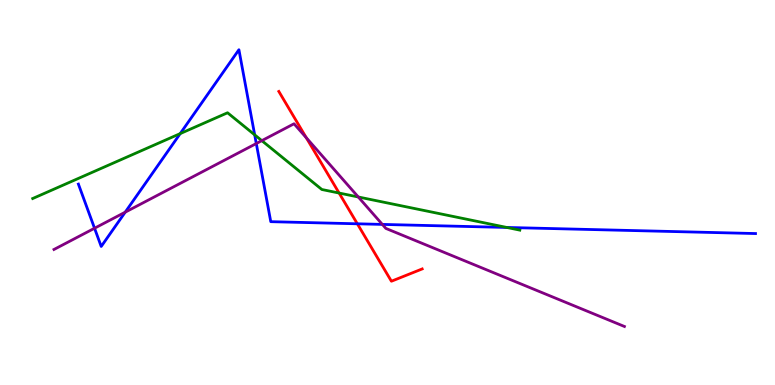[{'lines': ['blue', 'red'], 'intersections': [{'x': 4.61, 'y': 4.19}]}, {'lines': ['green', 'red'], 'intersections': [{'x': 4.38, 'y': 4.99}]}, {'lines': ['purple', 'red'], 'intersections': [{'x': 3.95, 'y': 6.42}]}, {'lines': ['blue', 'green'], 'intersections': [{'x': 2.33, 'y': 6.53}, {'x': 3.29, 'y': 6.5}, {'x': 6.54, 'y': 4.09}]}, {'lines': ['blue', 'purple'], 'intersections': [{'x': 1.22, 'y': 4.07}, {'x': 1.62, 'y': 4.49}, {'x': 3.31, 'y': 6.27}, {'x': 4.93, 'y': 4.17}]}, {'lines': ['green', 'purple'], 'intersections': [{'x': 3.38, 'y': 6.35}, {'x': 4.62, 'y': 4.88}]}]